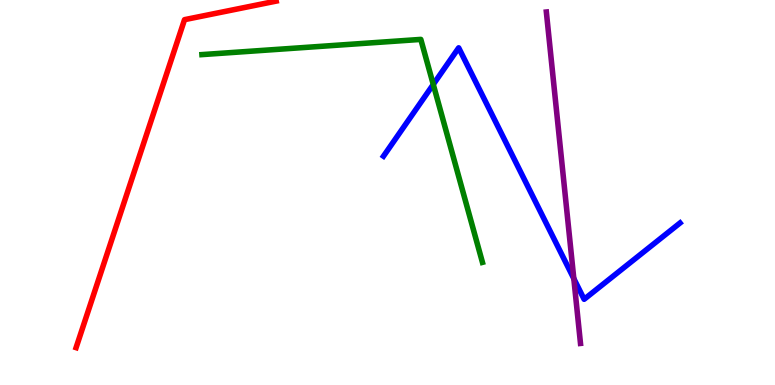[{'lines': ['blue', 'red'], 'intersections': []}, {'lines': ['green', 'red'], 'intersections': []}, {'lines': ['purple', 'red'], 'intersections': []}, {'lines': ['blue', 'green'], 'intersections': [{'x': 5.59, 'y': 7.81}]}, {'lines': ['blue', 'purple'], 'intersections': [{'x': 7.4, 'y': 2.76}]}, {'lines': ['green', 'purple'], 'intersections': []}]